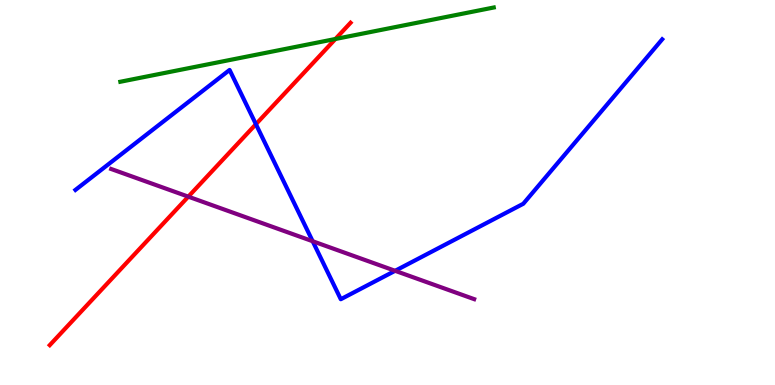[{'lines': ['blue', 'red'], 'intersections': [{'x': 3.3, 'y': 6.77}]}, {'lines': ['green', 'red'], 'intersections': [{'x': 4.33, 'y': 8.99}]}, {'lines': ['purple', 'red'], 'intersections': [{'x': 2.43, 'y': 4.89}]}, {'lines': ['blue', 'green'], 'intersections': []}, {'lines': ['blue', 'purple'], 'intersections': [{'x': 4.03, 'y': 3.73}, {'x': 5.1, 'y': 2.97}]}, {'lines': ['green', 'purple'], 'intersections': []}]